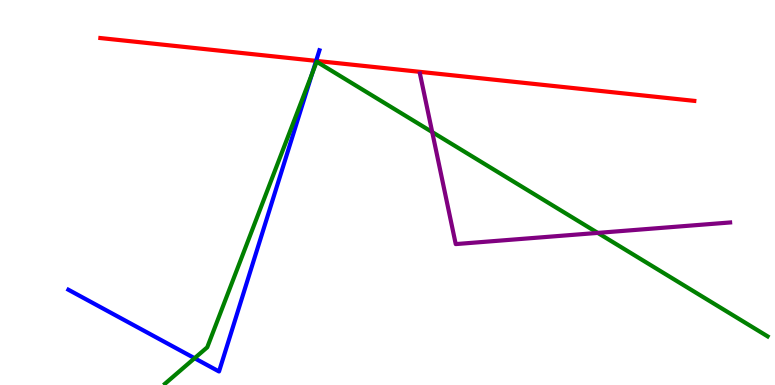[{'lines': ['blue', 'red'], 'intersections': [{'x': 4.08, 'y': 8.42}]}, {'lines': ['green', 'red'], 'intersections': []}, {'lines': ['purple', 'red'], 'intersections': []}, {'lines': ['blue', 'green'], 'intersections': [{'x': 2.51, 'y': 0.696}, {'x': 4.03, 'y': 8.09}]}, {'lines': ['blue', 'purple'], 'intersections': []}, {'lines': ['green', 'purple'], 'intersections': [{'x': 5.58, 'y': 6.57}, {'x': 7.71, 'y': 3.95}]}]